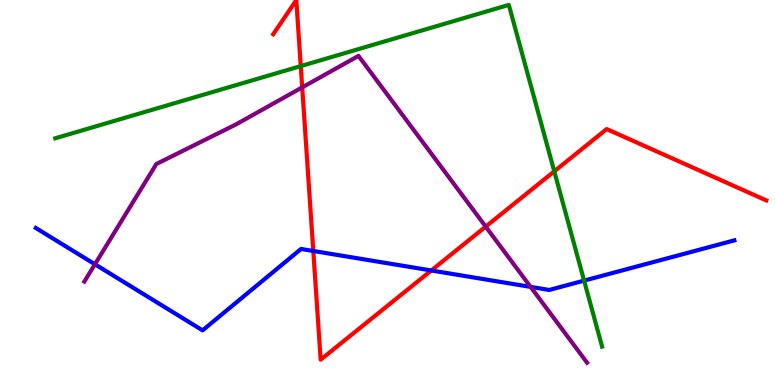[{'lines': ['blue', 'red'], 'intersections': [{'x': 4.04, 'y': 3.48}, {'x': 5.57, 'y': 2.97}]}, {'lines': ['green', 'red'], 'intersections': [{'x': 3.88, 'y': 8.28}, {'x': 7.15, 'y': 5.55}]}, {'lines': ['purple', 'red'], 'intersections': [{'x': 3.9, 'y': 7.73}, {'x': 6.27, 'y': 4.11}]}, {'lines': ['blue', 'green'], 'intersections': [{'x': 7.54, 'y': 2.71}]}, {'lines': ['blue', 'purple'], 'intersections': [{'x': 1.22, 'y': 3.14}, {'x': 6.85, 'y': 2.55}]}, {'lines': ['green', 'purple'], 'intersections': []}]